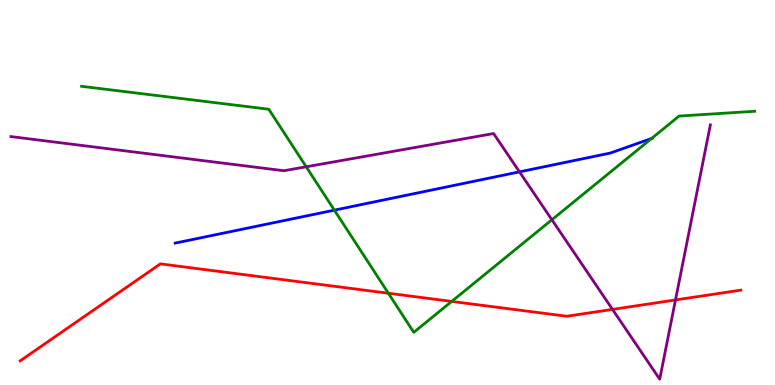[{'lines': ['blue', 'red'], 'intersections': []}, {'lines': ['green', 'red'], 'intersections': [{'x': 5.01, 'y': 2.38}, {'x': 5.83, 'y': 2.17}]}, {'lines': ['purple', 'red'], 'intersections': [{'x': 7.9, 'y': 1.96}, {'x': 8.72, 'y': 2.21}]}, {'lines': ['blue', 'green'], 'intersections': [{'x': 4.31, 'y': 4.54}, {'x': 8.41, 'y': 6.4}]}, {'lines': ['blue', 'purple'], 'intersections': [{'x': 6.7, 'y': 5.54}]}, {'lines': ['green', 'purple'], 'intersections': [{'x': 3.95, 'y': 5.67}, {'x': 7.12, 'y': 4.29}]}]